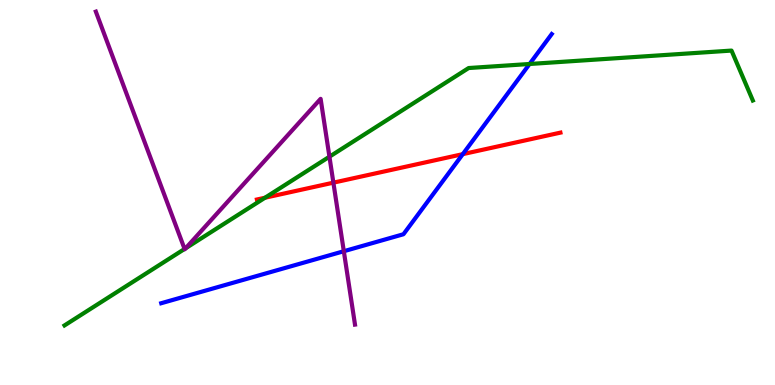[{'lines': ['blue', 'red'], 'intersections': [{'x': 5.97, 'y': 6.0}]}, {'lines': ['green', 'red'], 'intersections': [{'x': 3.42, 'y': 4.86}]}, {'lines': ['purple', 'red'], 'intersections': [{'x': 4.3, 'y': 5.26}]}, {'lines': ['blue', 'green'], 'intersections': [{'x': 6.83, 'y': 8.34}]}, {'lines': ['blue', 'purple'], 'intersections': [{'x': 4.44, 'y': 3.47}]}, {'lines': ['green', 'purple'], 'intersections': [{'x': 2.38, 'y': 3.53}, {'x': 2.39, 'y': 3.55}, {'x': 4.25, 'y': 5.93}]}]